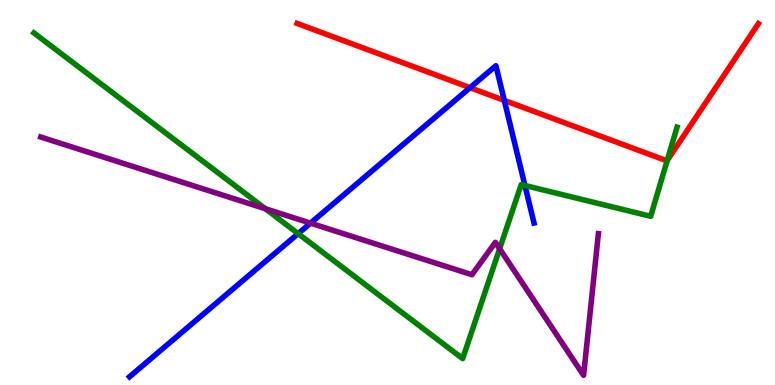[{'lines': ['blue', 'red'], 'intersections': [{'x': 6.07, 'y': 7.72}, {'x': 6.51, 'y': 7.39}]}, {'lines': ['green', 'red'], 'intersections': [{'x': 8.61, 'y': 5.83}]}, {'lines': ['purple', 'red'], 'intersections': []}, {'lines': ['blue', 'green'], 'intersections': [{'x': 3.85, 'y': 3.93}, {'x': 6.77, 'y': 5.18}]}, {'lines': ['blue', 'purple'], 'intersections': [{'x': 4.01, 'y': 4.2}]}, {'lines': ['green', 'purple'], 'intersections': [{'x': 3.42, 'y': 4.58}, {'x': 6.45, 'y': 3.54}]}]